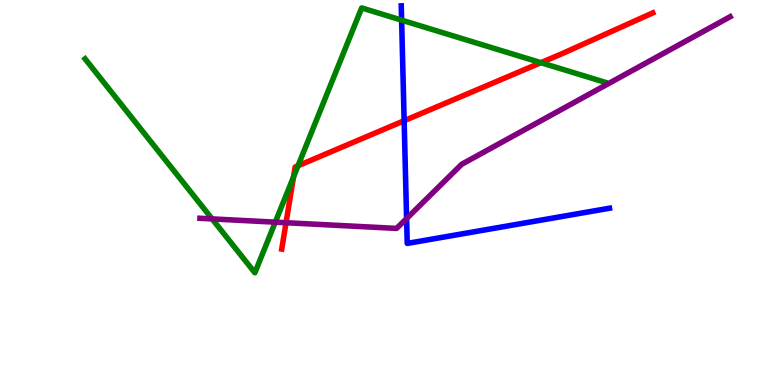[{'lines': ['blue', 'red'], 'intersections': [{'x': 5.21, 'y': 6.86}]}, {'lines': ['green', 'red'], 'intersections': [{'x': 3.79, 'y': 5.41}, {'x': 3.85, 'y': 5.69}, {'x': 6.98, 'y': 8.37}]}, {'lines': ['purple', 'red'], 'intersections': [{'x': 3.69, 'y': 4.22}]}, {'lines': ['blue', 'green'], 'intersections': [{'x': 5.18, 'y': 9.48}]}, {'lines': ['blue', 'purple'], 'intersections': [{'x': 5.25, 'y': 4.32}]}, {'lines': ['green', 'purple'], 'intersections': [{'x': 2.74, 'y': 4.31}, {'x': 3.55, 'y': 4.23}]}]